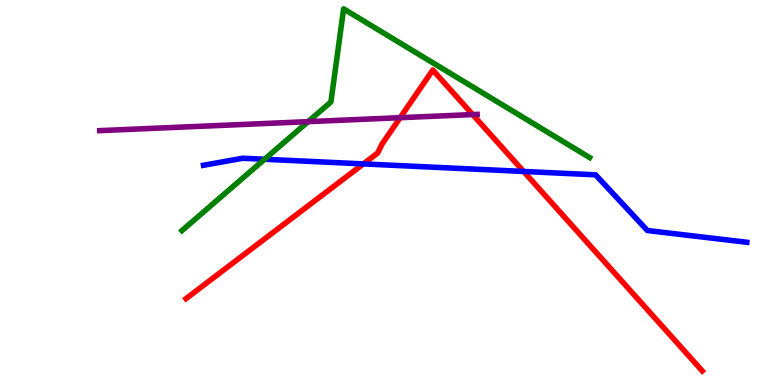[{'lines': ['blue', 'red'], 'intersections': [{'x': 4.69, 'y': 5.74}, {'x': 6.76, 'y': 5.55}]}, {'lines': ['green', 'red'], 'intersections': []}, {'lines': ['purple', 'red'], 'intersections': [{'x': 5.16, 'y': 6.94}, {'x': 6.1, 'y': 7.02}]}, {'lines': ['blue', 'green'], 'intersections': [{'x': 3.41, 'y': 5.86}]}, {'lines': ['blue', 'purple'], 'intersections': []}, {'lines': ['green', 'purple'], 'intersections': [{'x': 3.98, 'y': 6.84}]}]